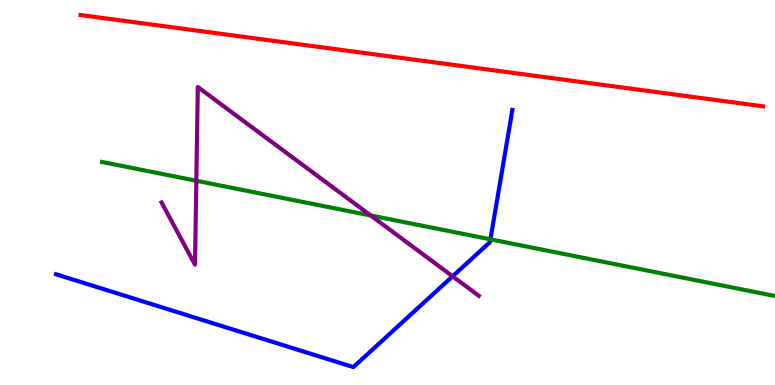[{'lines': ['blue', 'red'], 'intersections': []}, {'lines': ['green', 'red'], 'intersections': []}, {'lines': ['purple', 'red'], 'intersections': []}, {'lines': ['blue', 'green'], 'intersections': [{'x': 6.33, 'y': 3.78}]}, {'lines': ['blue', 'purple'], 'intersections': [{'x': 5.84, 'y': 2.82}]}, {'lines': ['green', 'purple'], 'intersections': [{'x': 2.53, 'y': 5.31}, {'x': 4.78, 'y': 4.4}]}]